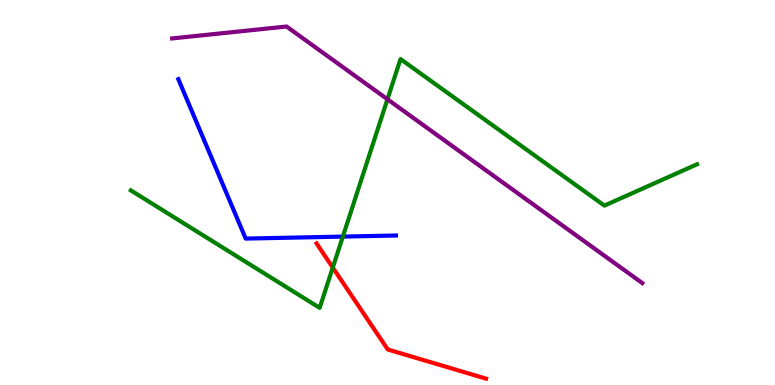[{'lines': ['blue', 'red'], 'intersections': []}, {'lines': ['green', 'red'], 'intersections': [{'x': 4.29, 'y': 3.05}]}, {'lines': ['purple', 'red'], 'intersections': []}, {'lines': ['blue', 'green'], 'intersections': [{'x': 4.42, 'y': 3.85}]}, {'lines': ['blue', 'purple'], 'intersections': []}, {'lines': ['green', 'purple'], 'intersections': [{'x': 5.0, 'y': 7.42}]}]